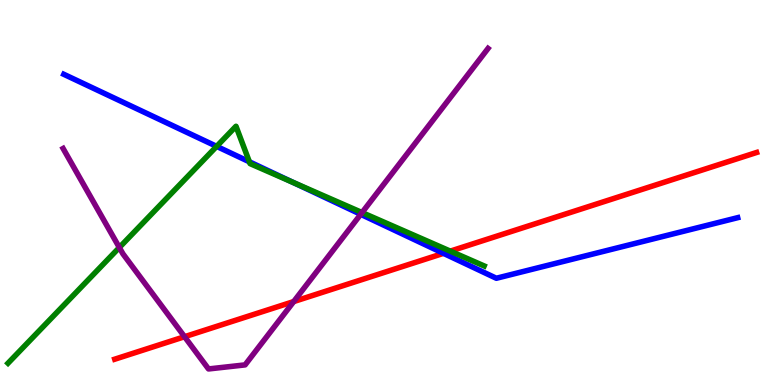[{'lines': ['blue', 'red'], 'intersections': [{'x': 5.72, 'y': 3.42}]}, {'lines': ['green', 'red'], 'intersections': [{'x': 5.81, 'y': 3.48}]}, {'lines': ['purple', 'red'], 'intersections': [{'x': 2.38, 'y': 1.25}, {'x': 3.79, 'y': 2.17}]}, {'lines': ['blue', 'green'], 'intersections': [{'x': 2.8, 'y': 6.2}, {'x': 3.22, 'y': 5.8}, {'x': 3.78, 'y': 5.26}]}, {'lines': ['blue', 'purple'], 'intersections': [{'x': 4.65, 'y': 4.43}]}, {'lines': ['green', 'purple'], 'intersections': [{'x': 1.54, 'y': 3.57}, {'x': 4.67, 'y': 4.48}]}]